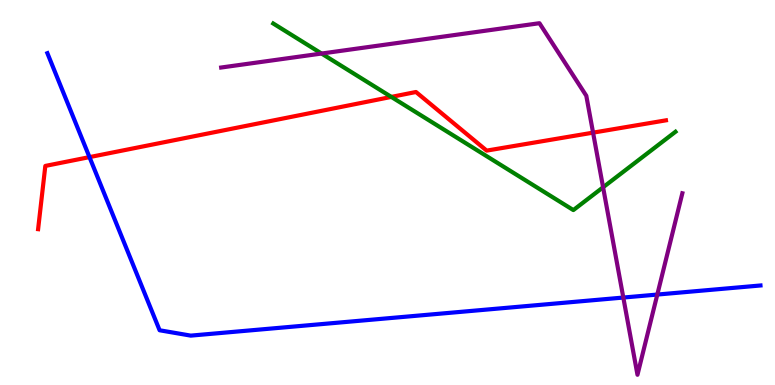[{'lines': ['blue', 'red'], 'intersections': [{'x': 1.15, 'y': 5.92}]}, {'lines': ['green', 'red'], 'intersections': [{'x': 5.05, 'y': 7.48}]}, {'lines': ['purple', 'red'], 'intersections': [{'x': 7.65, 'y': 6.55}]}, {'lines': ['blue', 'green'], 'intersections': []}, {'lines': ['blue', 'purple'], 'intersections': [{'x': 8.04, 'y': 2.27}, {'x': 8.48, 'y': 2.35}]}, {'lines': ['green', 'purple'], 'intersections': [{'x': 4.15, 'y': 8.61}, {'x': 7.78, 'y': 5.14}]}]